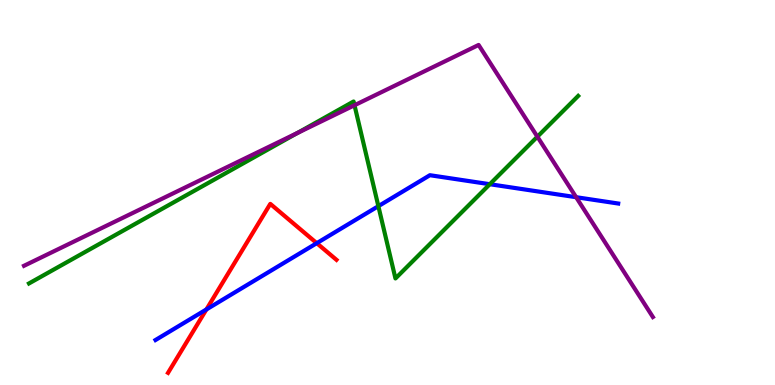[{'lines': ['blue', 'red'], 'intersections': [{'x': 2.66, 'y': 1.96}, {'x': 4.09, 'y': 3.68}]}, {'lines': ['green', 'red'], 'intersections': []}, {'lines': ['purple', 'red'], 'intersections': []}, {'lines': ['blue', 'green'], 'intersections': [{'x': 4.88, 'y': 4.65}, {'x': 6.32, 'y': 5.22}]}, {'lines': ['blue', 'purple'], 'intersections': [{'x': 7.43, 'y': 4.88}]}, {'lines': ['green', 'purple'], 'intersections': [{'x': 3.84, 'y': 6.55}, {'x': 4.57, 'y': 7.27}, {'x': 6.93, 'y': 6.45}]}]